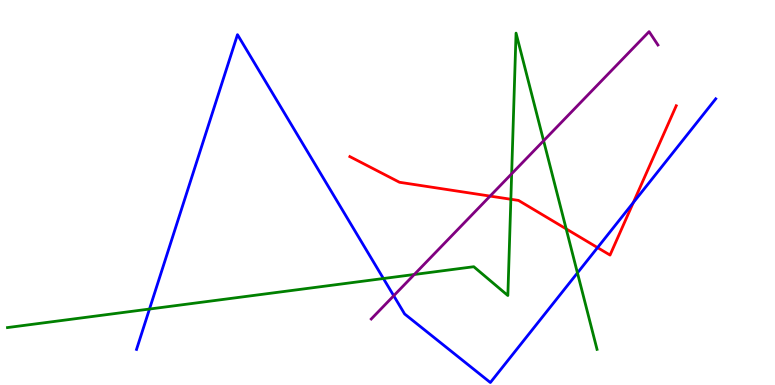[{'lines': ['blue', 'red'], 'intersections': [{'x': 7.71, 'y': 3.57}, {'x': 8.17, 'y': 4.74}]}, {'lines': ['green', 'red'], 'intersections': [{'x': 6.59, 'y': 4.82}, {'x': 7.31, 'y': 4.05}]}, {'lines': ['purple', 'red'], 'intersections': [{'x': 6.32, 'y': 4.91}]}, {'lines': ['blue', 'green'], 'intersections': [{'x': 1.93, 'y': 1.97}, {'x': 4.95, 'y': 2.77}, {'x': 7.45, 'y': 2.91}]}, {'lines': ['blue', 'purple'], 'intersections': [{'x': 5.08, 'y': 2.32}]}, {'lines': ['green', 'purple'], 'intersections': [{'x': 5.35, 'y': 2.87}, {'x': 6.6, 'y': 5.49}, {'x': 7.01, 'y': 6.34}]}]